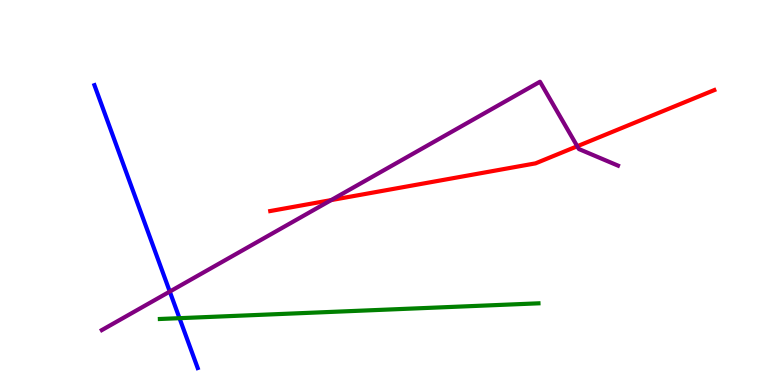[{'lines': ['blue', 'red'], 'intersections': []}, {'lines': ['green', 'red'], 'intersections': []}, {'lines': ['purple', 'red'], 'intersections': [{'x': 4.27, 'y': 4.8}, {'x': 7.45, 'y': 6.2}]}, {'lines': ['blue', 'green'], 'intersections': [{'x': 2.32, 'y': 1.74}]}, {'lines': ['blue', 'purple'], 'intersections': [{'x': 2.19, 'y': 2.43}]}, {'lines': ['green', 'purple'], 'intersections': []}]